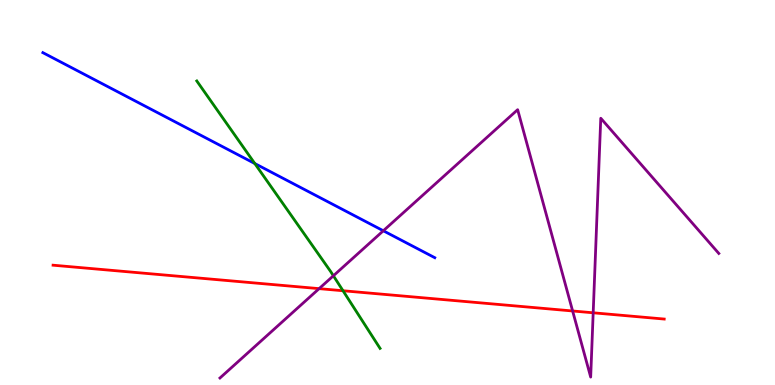[{'lines': ['blue', 'red'], 'intersections': []}, {'lines': ['green', 'red'], 'intersections': [{'x': 4.43, 'y': 2.45}]}, {'lines': ['purple', 'red'], 'intersections': [{'x': 4.12, 'y': 2.5}, {'x': 7.39, 'y': 1.92}, {'x': 7.65, 'y': 1.88}]}, {'lines': ['blue', 'green'], 'intersections': [{'x': 3.29, 'y': 5.75}]}, {'lines': ['blue', 'purple'], 'intersections': [{'x': 4.95, 'y': 4.01}]}, {'lines': ['green', 'purple'], 'intersections': [{'x': 4.3, 'y': 2.84}]}]